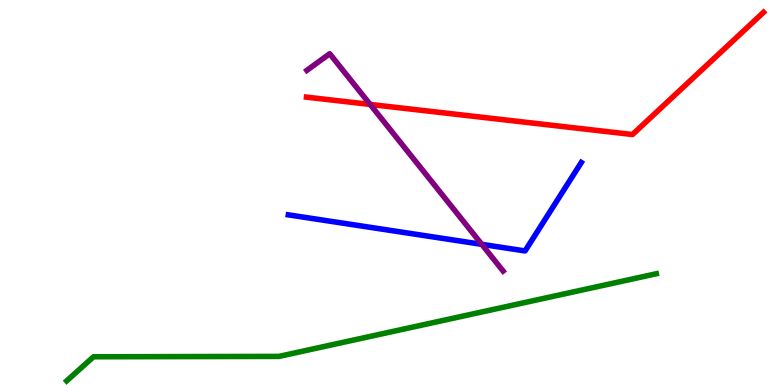[{'lines': ['blue', 'red'], 'intersections': []}, {'lines': ['green', 'red'], 'intersections': []}, {'lines': ['purple', 'red'], 'intersections': [{'x': 4.78, 'y': 7.29}]}, {'lines': ['blue', 'green'], 'intersections': []}, {'lines': ['blue', 'purple'], 'intersections': [{'x': 6.22, 'y': 3.65}]}, {'lines': ['green', 'purple'], 'intersections': []}]